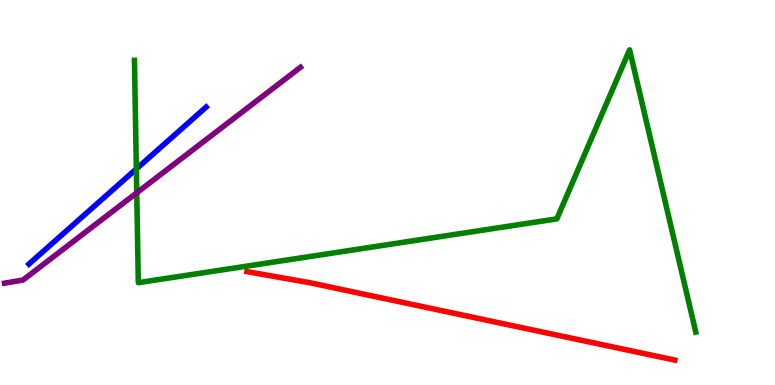[{'lines': ['blue', 'red'], 'intersections': []}, {'lines': ['green', 'red'], 'intersections': []}, {'lines': ['purple', 'red'], 'intersections': []}, {'lines': ['blue', 'green'], 'intersections': [{'x': 1.76, 'y': 5.61}]}, {'lines': ['blue', 'purple'], 'intersections': []}, {'lines': ['green', 'purple'], 'intersections': [{'x': 1.76, 'y': 4.99}]}]